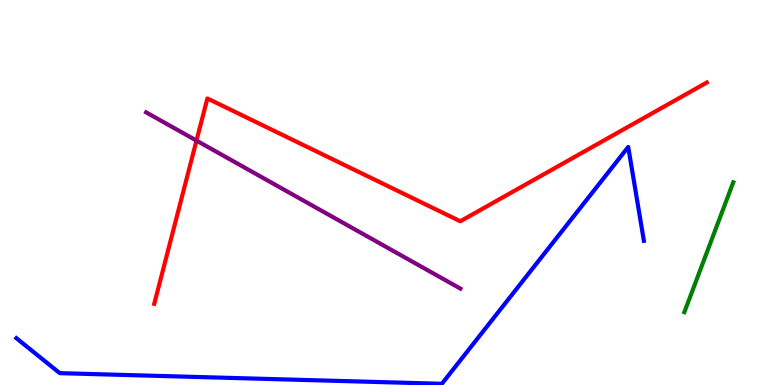[{'lines': ['blue', 'red'], 'intersections': []}, {'lines': ['green', 'red'], 'intersections': []}, {'lines': ['purple', 'red'], 'intersections': [{'x': 2.54, 'y': 6.35}]}, {'lines': ['blue', 'green'], 'intersections': []}, {'lines': ['blue', 'purple'], 'intersections': []}, {'lines': ['green', 'purple'], 'intersections': []}]